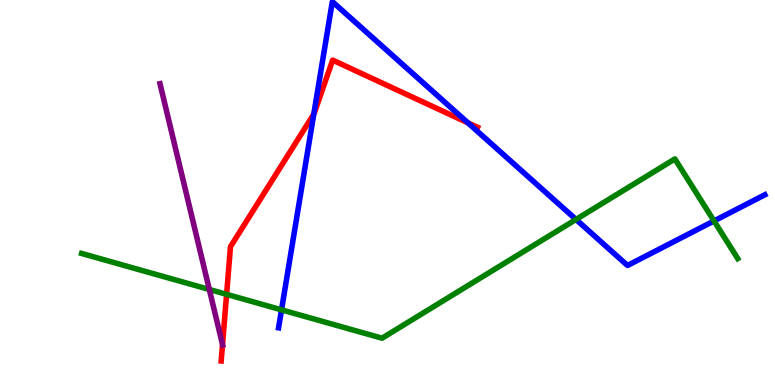[{'lines': ['blue', 'red'], 'intersections': [{'x': 4.05, 'y': 7.04}, {'x': 6.04, 'y': 6.81}]}, {'lines': ['green', 'red'], 'intersections': [{'x': 2.92, 'y': 2.35}]}, {'lines': ['purple', 'red'], 'intersections': [{'x': 2.87, 'y': 1.05}]}, {'lines': ['blue', 'green'], 'intersections': [{'x': 3.63, 'y': 1.95}, {'x': 7.43, 'y': 4.3}, {'x': 9.21, 'y': 4.26}]}, {'lines': ['blue', 'purple'], 'intersections': []}, {'lines': ['green', 'purple'], 'intersections': [{'x': 2.7, 'y': 2.48}]}]